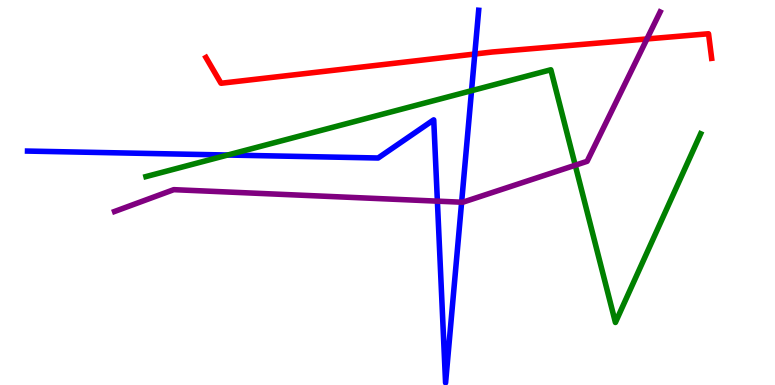[{'lines': ['blue', 'red'], 'intersections': [{'x': 6.13, 'y': 8.6}]}, {'lines': ['green', 'red'], 'intersections': []}, {'lines': ['purple', 'red'], 'intersections': [{'x': 8.35, 'y': 8.99}]}, {'lines': ['blue', 'green'], 'intersections': [{'x': 2.94, 'y': 5.97}, {'x': 6.08, 'y': 7.64}]}, {'lines': ['blue', 'purple'], 'intersections': [{'x': 5.64, 'y': 4.78}, {'x': 5.96, 'y': 4.75}]}, {'lines': ['green', 'purple'], 'intersections': [{'x': 7.42, 'y': 5.71}]}]